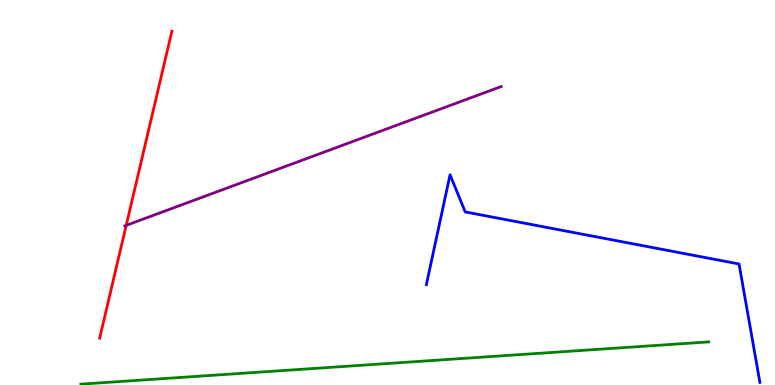[{'lines': ['blue', 'red'], 'intersections': []}, {'lines': ['green', 'red'], 'intersections': []}, {'lines': ['purple', 'red'], 'intersections': [{'x': 1.63, 'y': 4.15}]}, {'lines': ['blue', 'green'], 'intersections': []}, {'lines': ['blue', 'purple'], 'intersections': []}, {'lines': ['green', 'purple'], 'intersections': []}]